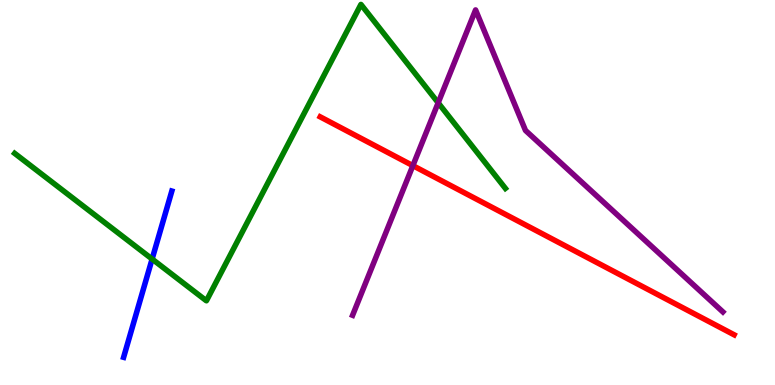[{'lines': ['blue', 'red'], 'intersections': []}, {'lines': ['green', 'red'], 'intersections': []}, {'lines': ['purple', 'red'], 'intersections': [{'x': 5.33, 'y': 5.7}]}, {'lines': ['blue', 'green'], 'intersections': [{'x': 1.96, 'y': 3.27}]}, {'lines': ['blue', 'purple'], 'intersections': []}, {'lines': ['green', 'purple'], 'intersections': [{'x': 5.65, 'y': 7.33}]}]